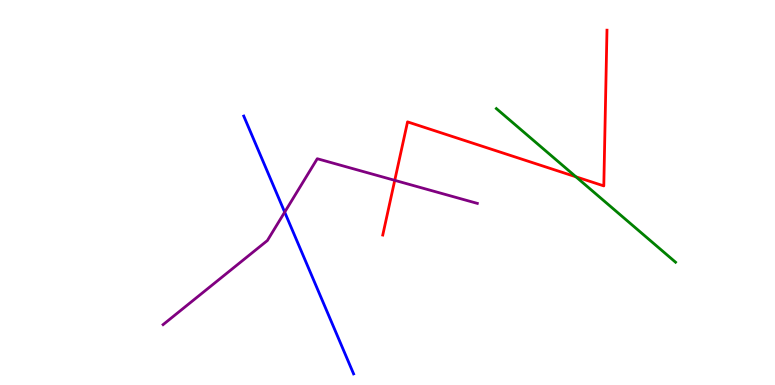[{'lines': ['blue', 'red'], 'intersections': []}, {'lines': ['green', 'red'], 'intersections': [{'x': 7.43, 'y': 5.41}]}, {'lines': ['purple', 'red'], 'intersections': [{'x': 5.09, 'y': 5.32}]}, {'lines': ['blue', 'green'], 'intersections': []}, {'lines': ['blue', 'purple'], 'intersections': [{'x': 3.67, 'y': 4.49}]}, {'lines': ['green', 'purple'], 'intersections': []}]